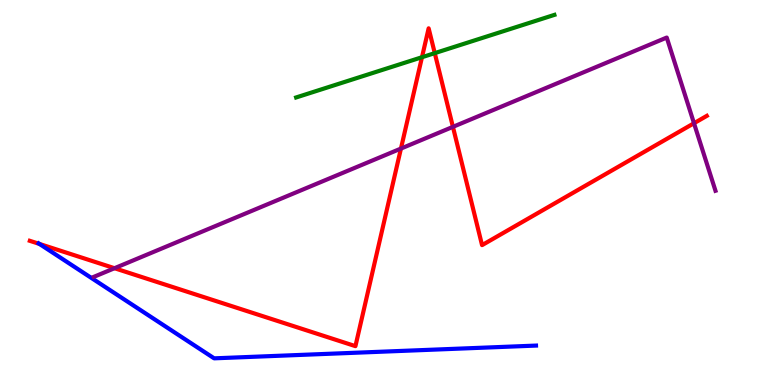[{'lines': ['blue', 'red'], 'intersections': [{'x': 0.509, 'y': 3.66}]}, {'lines': ['green', 'red'], 'intersections': [{'x': 5.44, 'y': 8.51}, {'x': 5.61, 'y': 8.62}]}, {'lines': ['purple', 'red'], 'intersections': [{'x': 1.48, 'y': 3.03}, {'x': 5.17, 'y': 6.14}, {'x': 5.84, 'y': 6.7}, {'x': 8.95, 'y': 6.8}]}, {'lines': ['blue', 'green'], 'intersections': []}, {'lines': ['blue', 'purple'], 'intersections': []}, {'lines': ['green', 'purple'], 'intersections': []}]